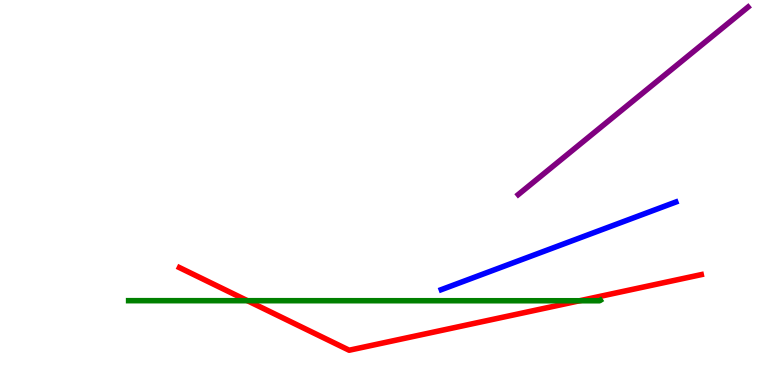[{'lines': ['blue', 'red'], 'intersections': []}, {'lines': ['green', 'red'], 'intersections': [{'x': 3.19, 'y': 2.19}, {'x': 7.48, 'y': 2.19}]}, {'lines': ['purple', 'red'], 'intersections': []}, {'lines': ['blue', 'green'], 'intersections': []}, {'lines': ['blue', 'purple'], 'intersections': []}, {'lines': ['green', 'purple'], 'intersections': []}]